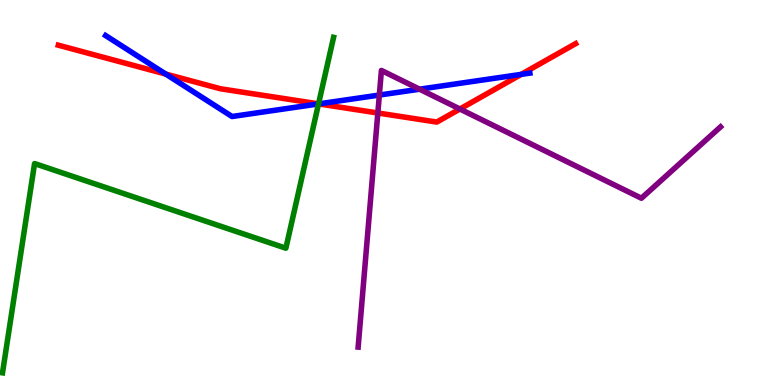[{'lines': ['blue', 'red'], 'intersections': [{'x': 2.14, 'y': 8.08}, {'x': 4.11, 'y': 7.3}, {'x': 6.73, 'y': 8.07}]}, {'lines': ['green', 'red'], 'intersections': [{'x': 4.11, 'y': 7.3}]}, {'lines': ['purple', 'red'], 'intersections': [{'x': 4.88, 'y': 7.07}, {'x': 5.93, 'y': 7.17}]}, {'lines': ['blue', 'green'], 'intersections': [{'x': 4.11, 'y': 7.3}]}, {'lines': ['blue', 'purple'], 'intersections': [{'x': 4.89, 'y': 7.53}, {'x': 5.41, 'y': 7.68}]}, {'lines': ['green', 'purple'], 'intersections': []}]